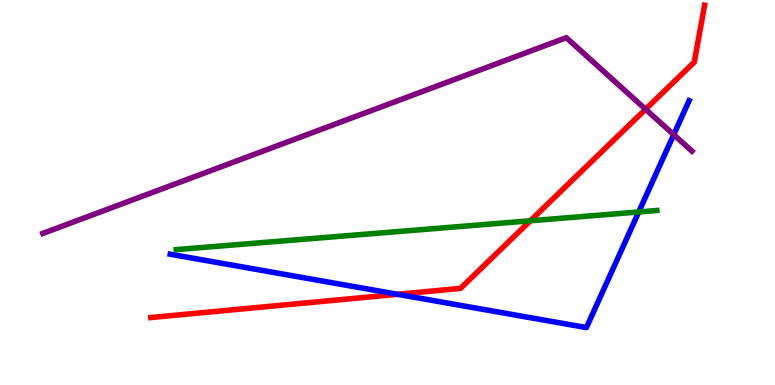[{'lines': ['blue', 'red'], 'intersections': [{'x': 5.13, 'y': 2.36}]}, {'lines': ['green', 'red'], 'intersections': [{'x': 6.84, 'y': 4.27}]}, {'lines': ['purple', 'red'], 'intersections': [{'x': 8.33, 'y': 7.16}]}, {'lines': ['blue', 'green'], 'intersections': [{'x': 8.24, 'y': 4.49}]}, {'lines': ['blue', 'purple'], 'intersections': [{'x': 8.69, 'y': 6.5}]}, {'lines': ['green', 'purple'], 'intersections': []}]